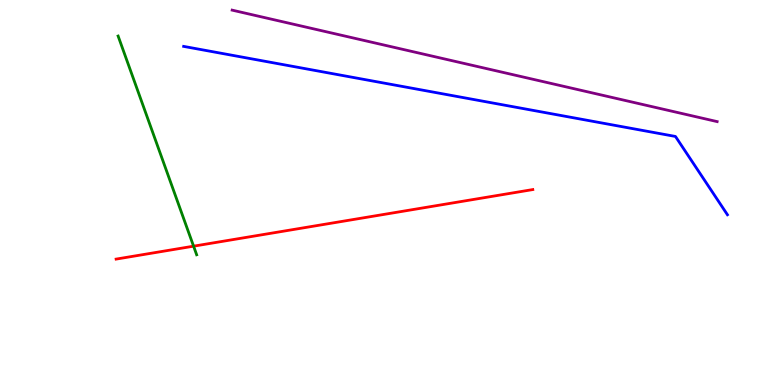[{'lines': ['blue', 'red'], 'intersections': []}, {'lines': ['green', 'red'], 'intersections': [{'x': 2.5, 'y': 3.61}]}, {'lines': ['purple', 'red'], 'intersections': []}, {'lines': ['blue', 'green'], 'intersections': []}, {'lines': ['blue', 'purple'], 'intersections': []}, {'lines': ['green', 'purple'], 'intersections': []}]